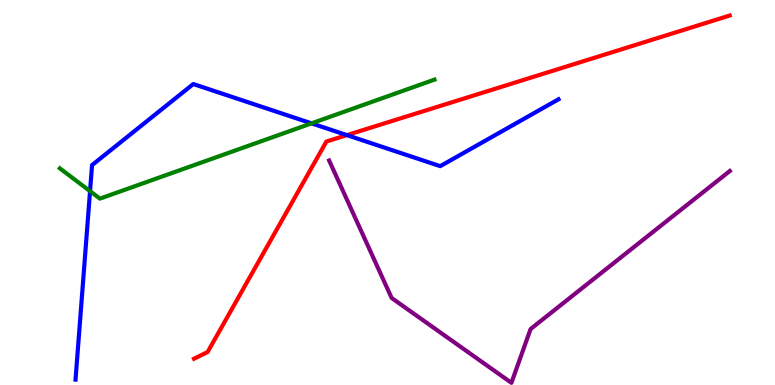[{'lines': ['blue', 'red'], 'intersections': [{'x': 4.48, 'y': 6.49}]}, {'lines': ['green', 'red'], 'intersections': []}, {'lines': ['purple', 'red'], 'intersections': []}, {'lines': ['blue', 'green'], 'intersections': [{'x': 1.16, 'y': 5.03}, {'x': 4.02, 'y': 6.8}]}, {'lines': ['blue', 'purple'], 'intersections': []}, {'lines': ['green', 'purple'], 'intersections': []}]